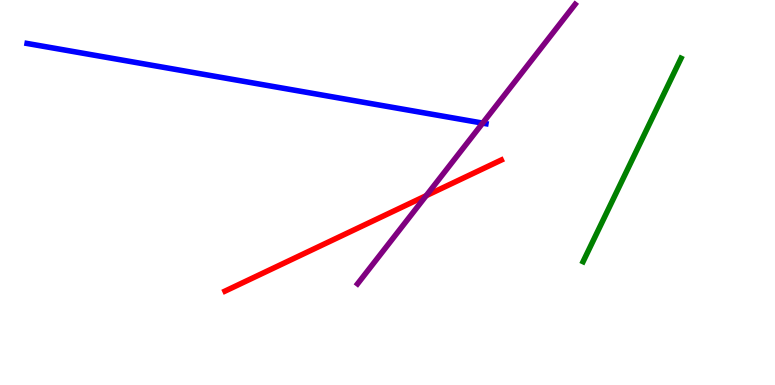[{'lines': ['blue', 'red'], 'intersections': []}, {'lines': ['green', 'red'], 'intersections': []}, {'lines': ['purple', 'red'], 'intersections': [{'x': 5.5, 'y': 4.92}]}, {'lines': ['blue', 'green'], 'intersections': []}, {'lines': ['blue', 'purple'], 'intersections': [{'x': 6.23, 'y': 6.8}]}, {'lines': ['green', 'purple'], 'intersections': []}]